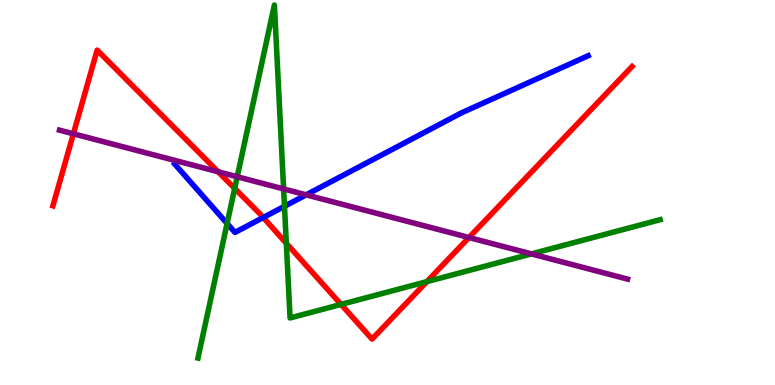[{'lines': ['blue', 'red'], 'intersections': [{'x': 3.4, 'y': 4.35}]}, {'lines': ['green', 'red'], 'intersections': [{'x': 3.03, 'y': 5.11}, {'x': 3.69, 'y': 3.68}, {'x': 4.4, 'y': 2.09}, {'x': 5.51, 'y': 2.68}]}, {'lines': ['purple', 'red'], 'intersections': [{'x': 0.947, 'y': 6.52}, {'x': 2.81, 'y': 5.54}, {'x': 6.05, 'y': 3.83}]}, {'lines': ['blue', 'green'], 'intersections': [{'x': 2.93, 'y': 4.2}, {'x': 3.67, 'y': 4.64}]}, {'lines': ['blue', 'purple'], 'intersections': [{'x': 3.95, 'y': 4.94}]}, {'lines': ['green', 'purple'], 'intersections': [{'x': 3.06, 'y': 5.41}, {'x': 3.66, 'y': 5.09}, {'x': 6.86, 'y': 3.41}]}]